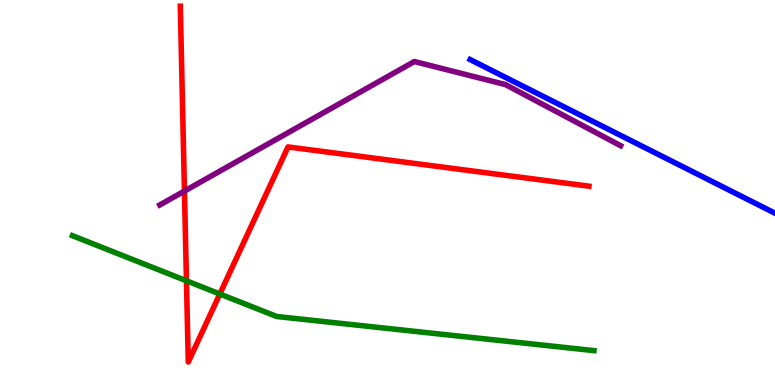[{'lines': ['blue', 'red'], 'intersections': []}, {'lines': ['green', 'red'], 'intersections': [{'x': 2.41, 'y': 2.71}, {'x': 2.84, 'y': 2.36}]}, {'lines': ['purple', 'red'], 'intersections': [{'x': 2.38, 'y': 5.04}]}, {'lines': ['blue', 'green'], 'intersections': []}, {'lines': ['blue', 'purple'], 'intersections': []}, {'lines': ['green', 'purple'], 'intersections': []}]